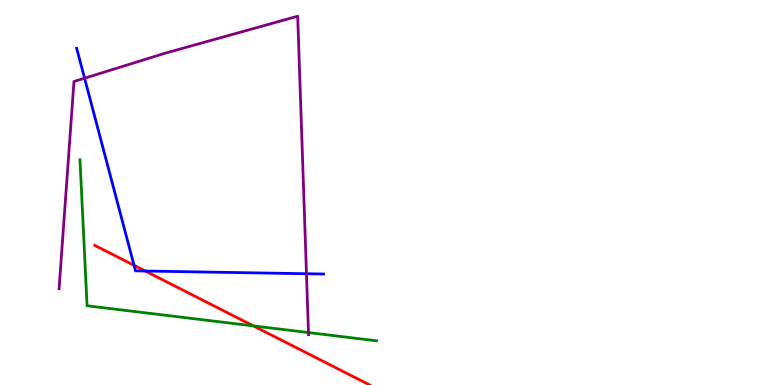[{'lines': ['blue', 'red'], 'intersections': [{'x': 1.73, 'y': 3.11}, {'x': 1.87, 'y': 2.96}]}, {'lines': ['green', 'red'], 'intersections': [{'x': 3.27, 'y': 1.53}]}, {'lines': ['purple', 'red'], 'intersections': []}, {'lines': ['blue', 'green'], 'intersections': []}, {'lines': ['blue', 'purple'], 'intersections': [{'x': 1.09, 'y': 7.97}, {'x': 3.95, 'y': 2.89}]}, {'lines': ['green', 'purple'], 'intersections': [{'x': 3.98, 'y': 1.36}]}]